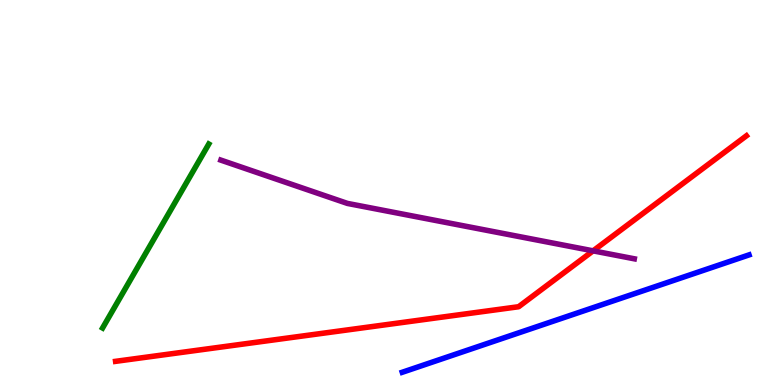[{'lines': ['blue', 'red'], 'intersections': []}, {'lines': ['green', 'red'], 'intersections': []}, {'lines': ['purple', 'red'], 'intersections': [{'x': 7.65, 'y': 3.48}]}, {'lines': ['blue', 'green'], 'intersections': []}, {'lines': ['blue', 'purple'], 'intersections': []}, {'lines': ['green', 'purple'], 'intersections': []}]